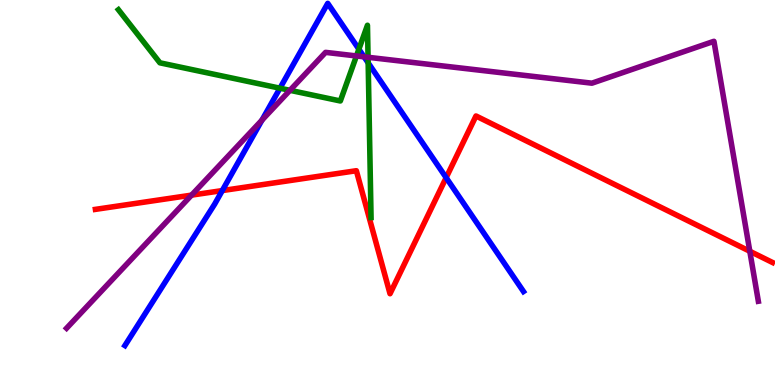[{'lines': ['blue', 'red'], 'intersections': [{'x': 2.87, 'y': 5.05}, {'x': 5.76, 'y': 5.39}]}, {'lines': ['green', 'red'], 'intersections': []}, {'lines': ['purple', 'red'], 'intersections': [{'x': 2.47, 'y': 4.93}, {'x': 9.67, 'y': 3.47}]}, {'lines': ['blue', 'green'], 'intersections': [{'x': 3.61, 'y': 7.71}, {'x': 4.63, 'y': 8.72}, {'x': 4.75, 'y': 8.37}]}, {'lines': ['blue', 'purple'], 'intersections': [{'x': 3.38, 'y': 6.88}, {'x': 4.7, 'y': 8.52}]}, {'lines': ['green', 'purple'], 'intersections': [{'x': 3.74, 'y': 7.65}, {'x': 4.6, 'y': 8.55}, {'x': 4.75, 'y': 8.51}]}]